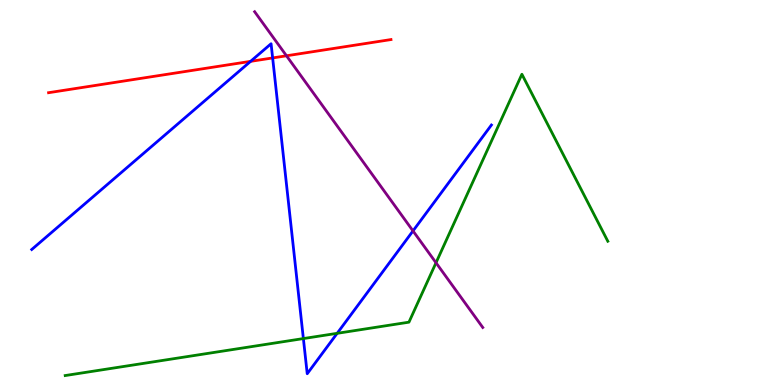[{'lines': ['blue', 'red'], 'intersections': [{'x': 3.23, 'y': 8.41}, {'x': 3.52, 'y': 8.5}]}, {'lines': ['green', 'red'], 'intersections': []}, {'lines': ['purple', 'red'], 'intersections': [{'x': 3.7, 'y': 8.55}]}, {'lines': ['blue', 'green'], 'intersections': [{'x': 3.91, 'y': 1.21}, {'x': 4.35, 'y': 1.34}]}, {'lines': ['blue', 'purple'], 'intersections': [{'x': 5.33, 'y': 4.0}]}, {'lines': ['green', 'purple'], 'intersections': [{'x': 5.63, 'y': 3.17}]}]